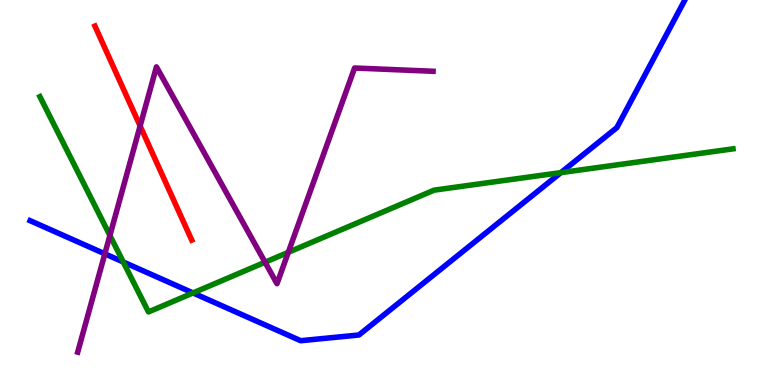[{'lines': ['blue', 'red'], 'intersections': []}, {'lines': ['green', 'red'], 'intersections': []}, {'lines': ['purple', 'red'], 'intersections': [{'x': 1.81, 'y': 6.73}]}, {'lines': ['blue', 'green'], 'intersections': [{'x': 1.59, 'y': 3.19}, {'x': 2.49, 'y': 2.39}, {'x': 7.24, 'y': 5.52}]}, {'lines': ['blue', 'purple'], 'intersections': [{'x': 1.35, 'y': 3.41}]}, {'lines': ['green', 'purple'], 'intersections': [{'x': 1.42, 'y': 3.88}, {'x': 3.42, 'y': 3.19}, {'x': 3.72, 'y': 3.45}]}]